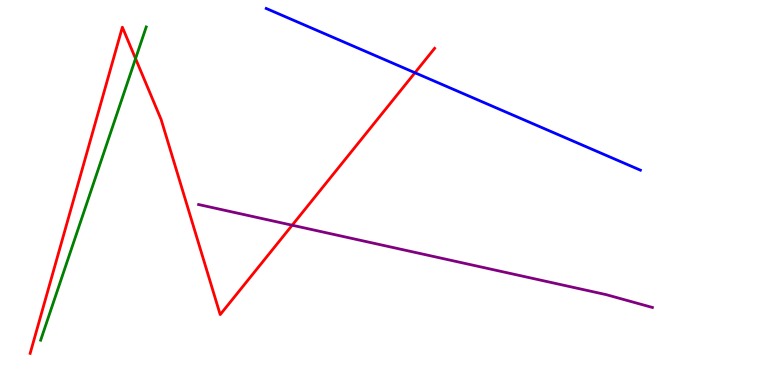[{'lines': ['blue', 'red'], 'intersections': [{'x': 5.35, 'y': 8.11}]}, {'lines': ['green', 'red'], 'intersections': [{'x': 1.75, 'y': 8.48}]}, {'lines': ['purple', 'red'], 'intersections': [{'x': 3.77, 'y': 4.15}]}, {'lines': ['blue', 'green'], 'intersections': []}, {'lines': ['blue', 'purple'], 'intersections': []}, {'lines': ['green', 'purple'], 'intersections': []}]